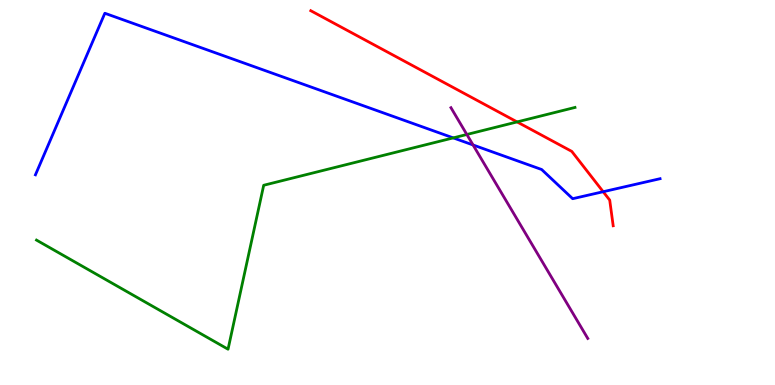[{'lines': ['blue', 'red'], 'intersections': [{'x': 7.78, 'y': 5.02}]}, {'lines': ['green', 'red'], 'intersections': [{'x': 6.67, 'y': 6.83}]}, {'lines': ['purple', 'red'], 'intersections': []}, {'lines': ['blue', 'green'], 'intersections': [{'x': 5.85, 'y': 6.42}]}, {'lines': ['blue', 'purple'], 'intersections': [{'x': 6.1, 'y': 6.23}]}, {'lines': ['green', 'purple'], 'intersections': [{'x': 6.02, 'y': 6.51}]}]